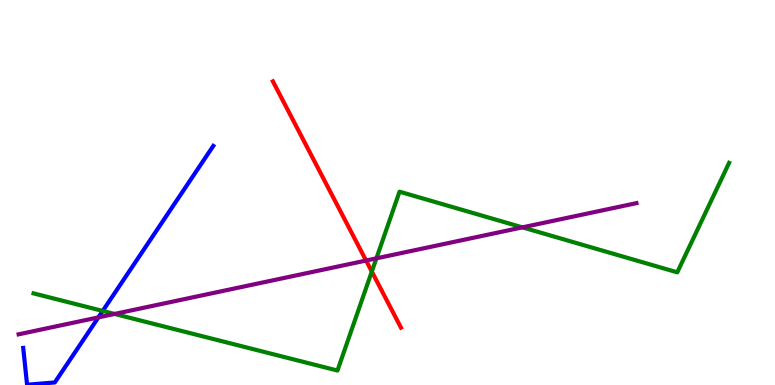[{'lines': ['blue', 'red'], 'intersections': []}, {'lines': ['green', 'red'], 'intersections': [{'x': 4.8, 'y': 2.95}]}, {'lines': ['purple', 'red'], 'intersections': [{'x': 4.72, 'y': 3.23}]}, {'lines': ['blue', 'green'], 'intersections': [{'x': 1.33, 'y': 1.92}]}, {'lines': ['blue', 'purple'], 'intersections': [{'x': 1.27, 'y': 1.76}]}, {'lines': ['green', 'purple'], 'intersections': [{'x': 1.48, 'y': 1.85}, {'x': 4.86, 'y': 3.29}, {'x': 6.74, 'y': 4.09}]}]